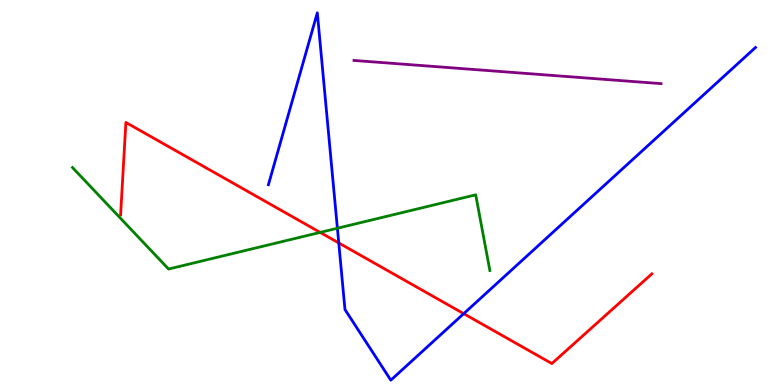[{'lines': ['blue', 'red'], 'intersections': [{'x': 4.37, 'y': 3.69}, {'x': 5.98, 'y': 1.85}]}, {'lines': ['green', 'red'], 'intersections': [{'x': 4.13, 'y': 3.96}]}, {'lines': ['purple', 'red'], 'intersections': []}, {'lines': ['blue', 'green'], 'intersections': [{'x': 4.35, 'y': 4.07}]}, {'lines': ['blue', 'purple'], 'intersections': []}, {'lines': ['green', 'purple'], 'intersections': []}]